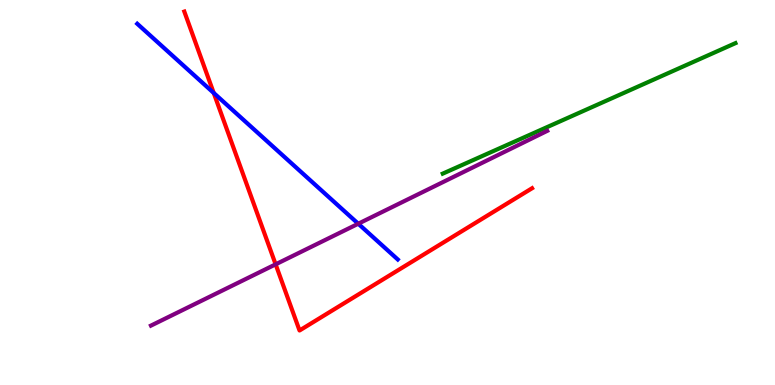[{'lines': ['blue', 'red'], 'intersections': [{'x': 2.76, 'y': 7.59}]}, {'lines': ['green', 'red'], 'intersections': []}, {'lines': ['purple', 'red'], 'intersections': [{'x': 3.56, 'y': 3.13}]}, {'lines': ['blue', 'green'], 'intersections': []}, {'lines': ['blue', 'purple'], 'intersections': [{'x': 4.62, 'y': 4.19}]}, {'lines': ['green', 'purple'], 'intersections': []}]